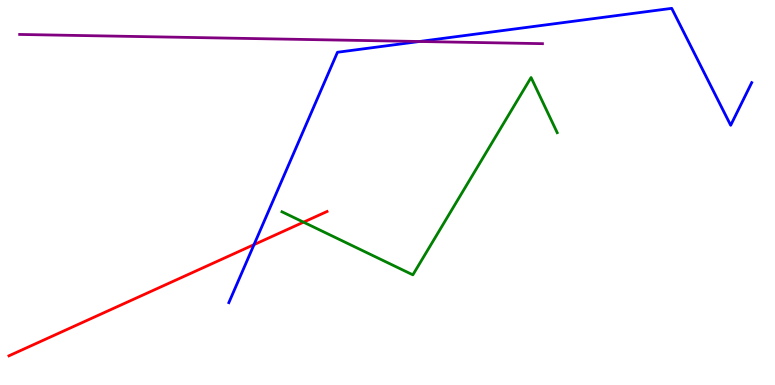[{'lines': ['blue', 'red'], 'intersections': [{'x': 3.28, 'y': 3.65}]}, {'lines': ['green', 'red'], 'intersections': [{'x': 3.92, 'y': 4.23}]}, {'lines': ['purple', 'red'], 'intersections': []}, {'lines': ['blue', 'green'], 'intersections': []}, {'lines': ['blue', 'purple'], 'intersections': [{'x': 5.41, 'y': 8.92}]}, {'lines': ['green', 'purple'], 'intersections': []}]